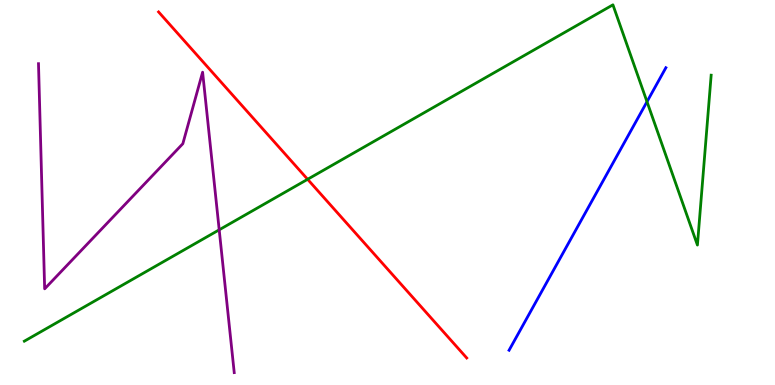[{'lines': ['blue', 'red'], 'intersections': []}, {'lines': ['green', 'red'], 'intersections': [{'x': 3.97, 'y': 5.34}]}, {'lines': ['purple', 'red'], 'intersections': []}, {'lines': ['blue', 'green'], 'intersections': [{'x': 8.35, 'y': 7.36}]}, {'lines': ['blue', 'purple'], 'intersections': []}, {'lines': ['green', 'purple'], 'intersections': [{'x': 2.83, 'y': 4.03}]}]